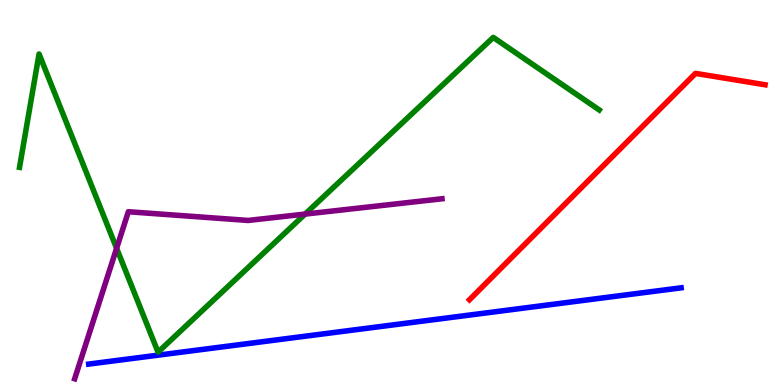[{'lines': ['blue', 'red'], 'intersections': []}, {'lines': ['green', 'red'], 'intersections': []}, {'lines': ['purple', 'red'], 'intersections': []}, {'lines': ['blue', 'green'], 'intersections': []}, {'lines': ['blue', 'purple'], 'intersections': []}, {'lines': ['green', 'purple'], 'intersections': [{'x': 1.5, 'y': 3.55}, {'x': 3.94, 'y': 4.44}]}]